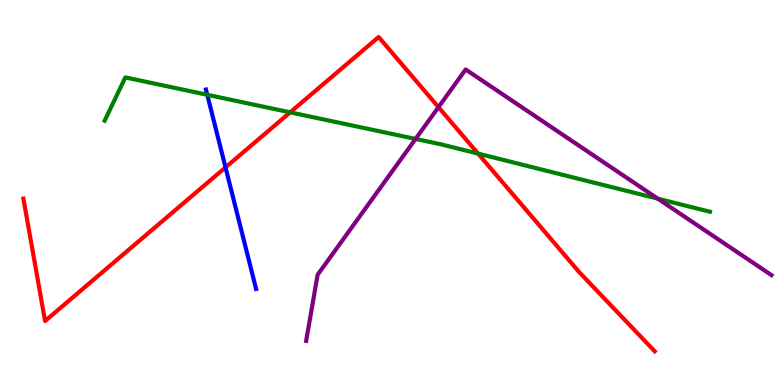[{'lines': ['blue', 'red'], 'intersections': [{'x': 2.91, 'y': 5.65}]}, {'lines': ['green', 'red'], 'intersections': [{'x': 3.74, 'y': 7.08}, {'x': 6.17, 'y': 6.01}]}, {'lines': ['purple', 'red'], 'intersections': [{'x': 5.66, 'y': 7.22}]}, {'lines': ['blue', 'green'], 'intersections': [{'x': 2.67, 'y': 7.54}]}, {'lines': ['blue', 'purple'], 'intersections': []}, {'lines': ['green', 'purple'], 'intersections': [{'x': 5.36, 'y': 6.39}, {'x': 8.49, 'y': 4.84}]}]